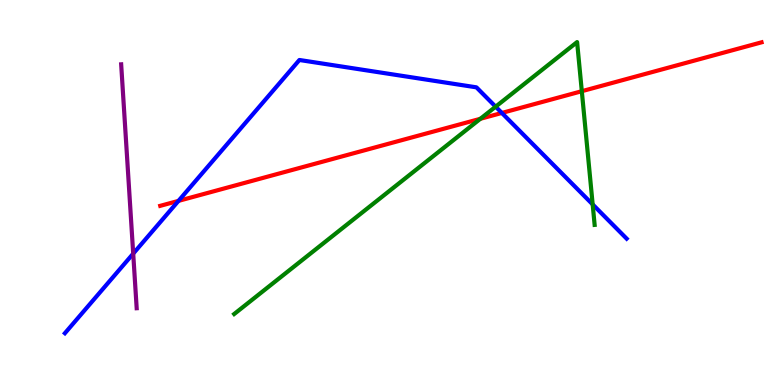[{'lines': ['blue', 'red'], 'intersections': [{'x': 2.3, 'y': 4.78}, {'x': 6.48, 'y': 7.07}]}, {'lines': ['green', 'red'], 'intersections': [{'x': 6.2, 'y': 6.91}, {'x': 7.51, 'y': 7.63}]}, {'lines': ['purple', 'red'], 'intersections': []}, {'lines': ['blue', 'green'], 'intersections': [{'x': 6.4, 'y': 7.23}, {'x': 7.65, 'y': 4.69}]}, {'lines': ['blue', 'purple'], 'intersections': [{'x': 1.72, 'y': 3.41}]}, {'lines': ['green', 'purple'], 'intersections': []}]